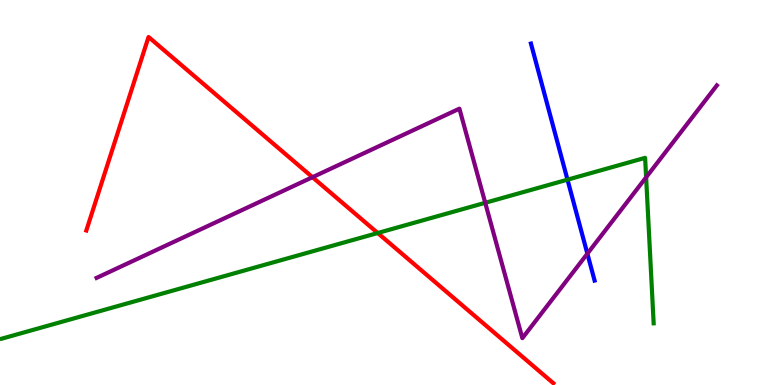[{'lines': ['blue', 'red'], 'intersections': []}, {'lines': ['green', 'red'], 'intersections': [{'x': 4.87, 'y': 3.95}]}, {'lines': ['purple', 'red'], 'intersections': [{'x': 4.03, 'y': 5.4}]}, {'lines': ['blue', 'green'], 'intersections': [{'x': 7.32, 'y': 5.33}]}, {'lines': ['blue', 'purple'], 'intersections': [{'x': 7.58, 'y': 3.41}]}, {'lines': ['green', 'purple'], 'intersections': [{'x': 6.26, 'y': 4.73}, {'x': 8.34, 'y': 5.39}]}]